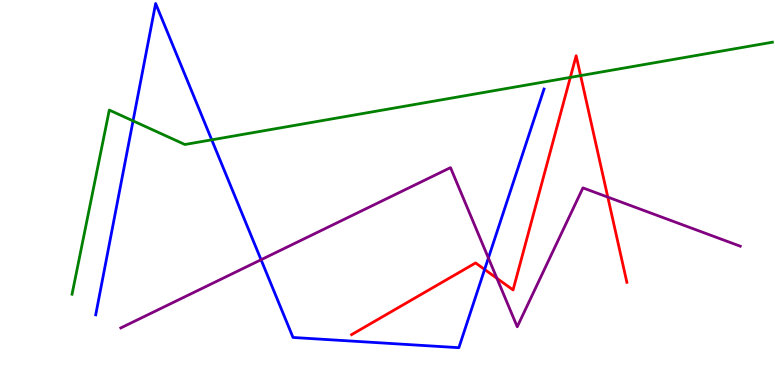[{'lines': ['blue', 'red'], 'intersections': [{'x': 6.25, 'y': 3.0}]}, {'lines': ['green', 'red'], 'intersections': [{'x': 7.36, 'y': 7.99}, {'x': 7.49, 'y': 8.04}]}, {'lines': ['purple', 'red'], 'intersections': [{'x': 6.41, 'y': 2.77}, {'x': 7.84, 'y': 4.88}]}, {'lines': ['blue', 'green'], 'intersections': [{'x': 1.72, 'y': 6.86}, {'x': 2.73, 'y': 6.37}]}, {'lines': ['blue', 'purple'], 'intersections': [{'x': 3.37, 'y': 3.25}, {'x': 6.3, 'y': 3.3}]}, {'lines': ['green', 'purple'], 'intersections': []}]